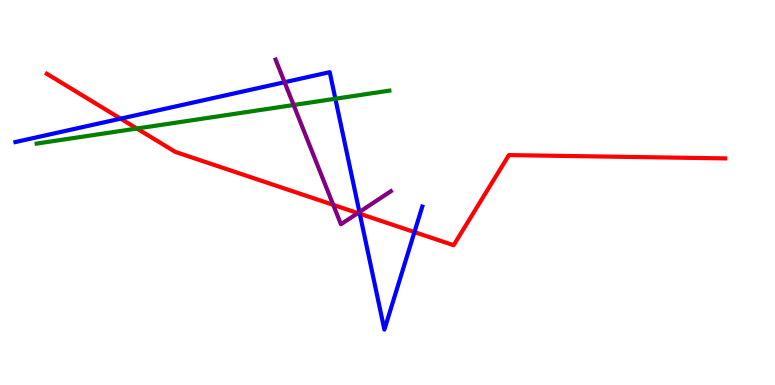[{'lines': ['blue', 'red'], 'intersections': [{'x': 1.56, 'y': 6.92}, {'x': 4.64, 'y': 4.45}, {'x': 5.35, 'y': 3.97}]}, {'lines': ['green', 'red'], 'intersections': [{'x': 1.77, 'y': 6.66}]}, {'lines': ['purple', 'red'], 'intersections': [{'x': 4.3, 'y': 4.68}, {'x': 4.62, 'y': 4.46}]}, {'lines': ['blue', 'green'], 'intersections': [{'x': 4.33, 'y': 7.44}]}, {'lines': ['blue', 'purple'], 'intersections': [{'x': 3.67, 'y': 7.86}, {'x': 4.64, 'y': 4.49}]}, {'lines': ['green', 'purple'], 'intersections': [{'x': 3.79, 'y': 7.27}]}]